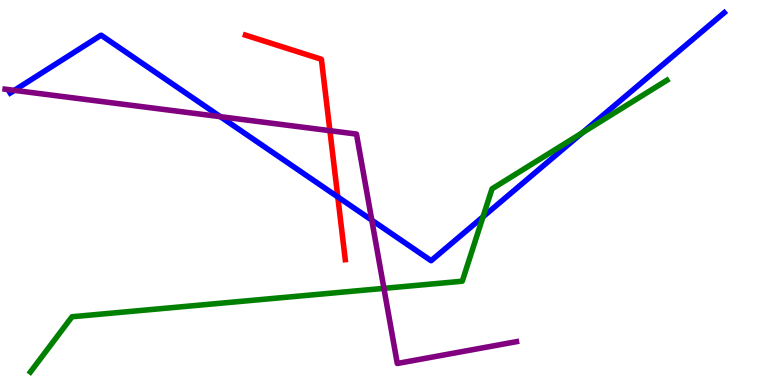[{'lines': ['blue', 'red'], 'intersections': [{'x': 4.36, 'y': 4.89}]}, {'lines': ['green', 'red'], 'intersections': []}, {'lines': ['purple', 'red'], 'intersections': [{'x': 4.26, 'y': 6.61}]}, {'lines': ['blue', 'green'], 'intersections': [{'x': 6.23, 'y': 4.37}, {'x': 7.51, 'y': 6.55}]}, {'lines': ['blue', 'purple'], 'intersections': [{'x': 0.185, 'y': 7.65}, {'x': 2.84, 'y': 6.97}, {'x': 4.8, 'y': 4.28}]}, {'lines': ['green', 'purple'], 'intersections': [{'x': 4.95, 'y': 2.51}]}]